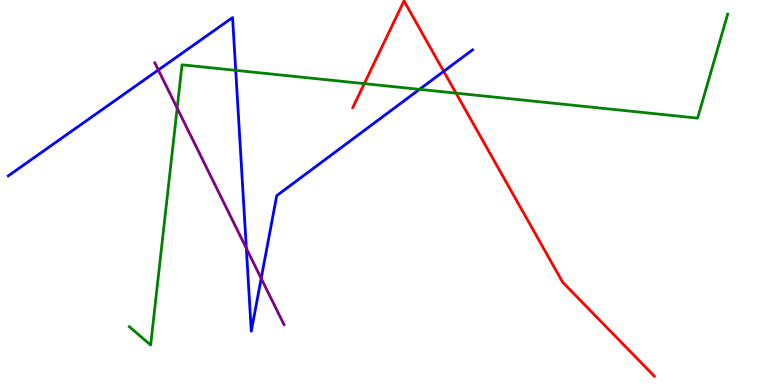[{'lines': ['blue', 'red'], 'intersections': [{'x': 5.73, 'y': 8.15}]}, {'lines': ['green', 'red'], 'intersections': [{'x': 4.7, 'y': 7.83}, {'x': 5.88, 'y': 7.58}]}, {'lines': ['purple', 'red'], 'intersections': []}, {'lines': ['blue', 'green'], 'intersections': [{'x': 3.04, 'y': 8.17}, {'x': 5.41, 'y': 7.68}]}, {'lines': ['blue', 'purple'], 'intersections': [{'x': 2.04, 'y': 8.18}, {'x': 3.18, 'y': 3.55}, {'x': 3.37, 'y': 2.77}]}, {'lines': ['green', 'purple'], 'intersections': [{'x': 2.29, 'y': 7.19}]}]